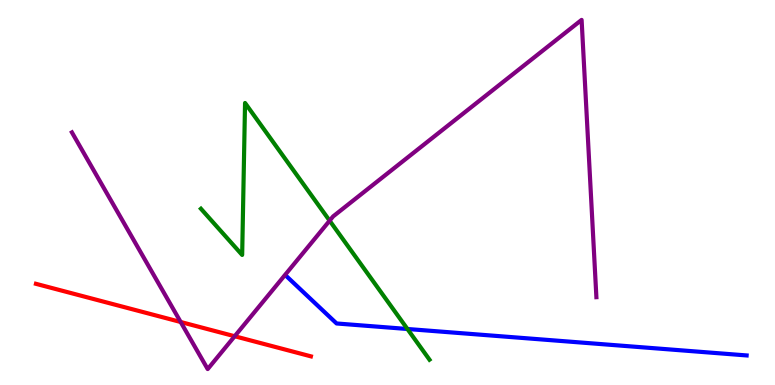[{'lines': ['blue', 'red'], 'intersections': []}, {'lines': ['green', 'red'], 'intersections': []}, {'lines': ['purple', 'red'], 'intersections': [{'x': 2.33, 'y': 1.64}, {'x': 3.03, 'y': 1.27}]}, {'lines': ['blue', 'green'], 'intersections': [{'x': 5.26, 'y': 1.45}]}, {'lines': ['blue', 'purple'], 'intersections': []}, {'lines': ['green', 'purple'], 'intersections': [{'x': 4.25, 'y': 4.27}]}]